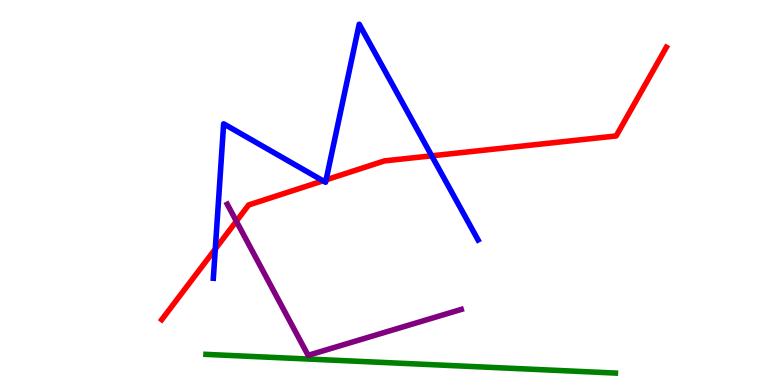[{'lines': ['blue', 'red'], 'intersections': [{'x': 2.78, 'y': 3.53}, {'x': 4.17, 'y': 5.3}, {'x': 4.21, 'y': 5.33}, {'x': 5.57, 'y': 5.95}]}, {'lines': ['green', 'red'], 'intersections': []}, {'lines': ['purple', 'red'], 'intersections': [{'x': 3.05, 'y': 4.25}]}, {'lines': ['blue', 'green'], 'intersections': []}, {'lines': ['blue', 'purple'], 'intersections': []}, {'lines': ['green', 'purple'], 'intersections': []}]